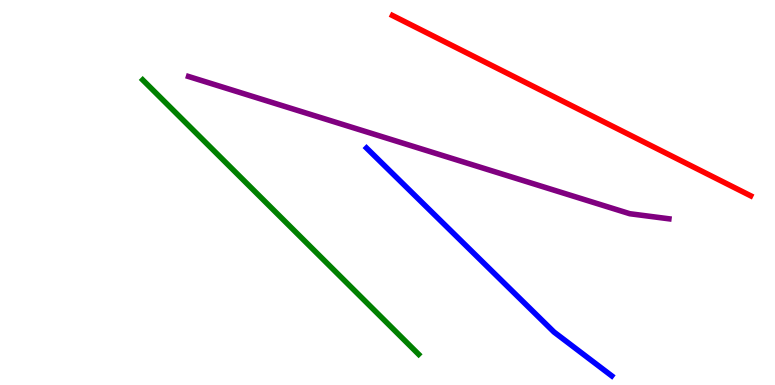[{'lines': ['blue', 'red'], 'intersections': []}, {'lines': ['green', 'red'], 'intersections': []}, {'lines': ['purple', 'red'], 'intersections': []}, {'lines': ['blue', 'green'], 'intersections': []}, {'lines': ['blue', 'purple'], 'intersections': []}, {'lines': ['green', 'purple'], 'intersections': []}]